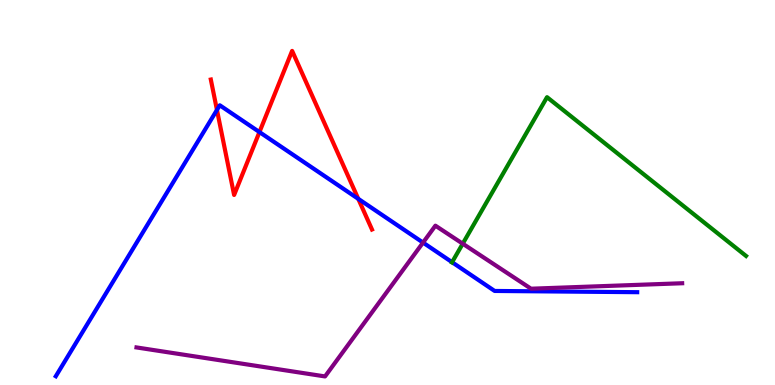[{'lines': ['blue', 'red'], 'intersections': [{'x': 2.8, 'y': 7.14}, {'x': 3.35, 'y': 6.57}, {'x': 4.62, 'y': 4.84}]}, {'lines': ['green', 'red'], 'intersections': []}, {'lines': ['purple', 'red'], 'intersections': []}, {'lines': ['blue', 'green'], 'intersections': [{'x': 5.83, 'y': 3.19}]}, {'lines': ['blue', 'purple'], 'intersections': [{'x': 5.46, 'y': 3.7}]}, {'lines': ['green', 'purple'], 'intersections': [{'x': 5.97, 'y': 3.67}]}]